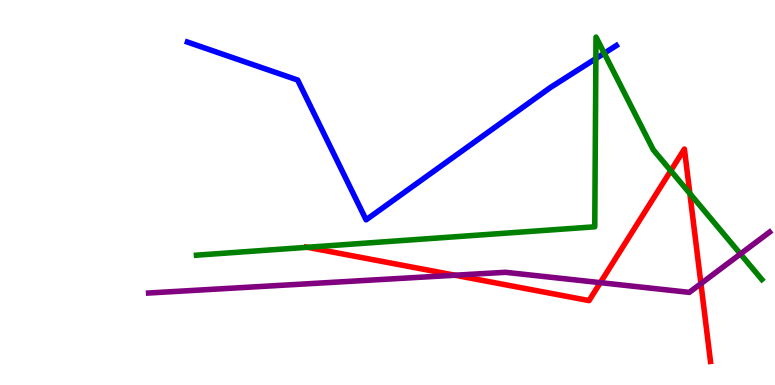[{'lines': ['blue', 'red'], 'intersections': []}, {'lines': ['green', 'red'], 'intersections': [{'x': 3.97, 'y': 3.58}, {'x': 8.66, 'y': 5.57}, {'x': 8.9, 'y': 4.97}]}, {'lines': ['purple', 'red'], 'intersections': [{'x': 5.87, 'y': 2.85}, {'x': 7.75, 'y': 2.66}, {'x': 9.04, 'y': 2.63}]}, {'lines': ['blue', 'green'], 'intersections': [{'x': 7.69, 'y': 8.48}, {'x': 7.8, 'y': 8.62}]}, {'lines': ['blue', 'purple'], 'intersections': []}, {'lines': ['green', 'purple'], 'intersections': [{'x': 9.55, 'y': 3.4}]}]